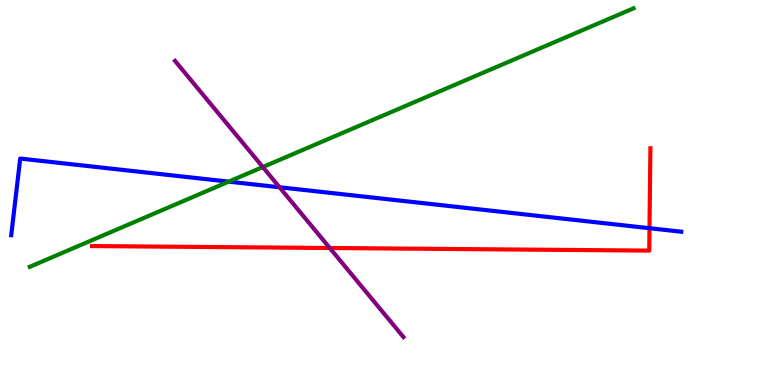[{'lines': ['blue', 'red'], 'intersections': [{'x': 8.38, 'y': 4.07}]}, {'lines': ['green', 'red'], 'intersections': []}, {'lines': ['purple', 'red'], 'intersections': [{'x': 4.26, 'y': 3.56}]}, {'lines': ['blue', 'green'], 'intersections': [{'x': 2.95, 'y': 5.28}]}, {'lines': ['blue', 'purple'], 'intersections': [{'x': 3.61, 'y': 5.14}]}, {'lines': ['green', 'purple'], 'intersections': [{'x': 3.39, 'y': 5.66}]}]